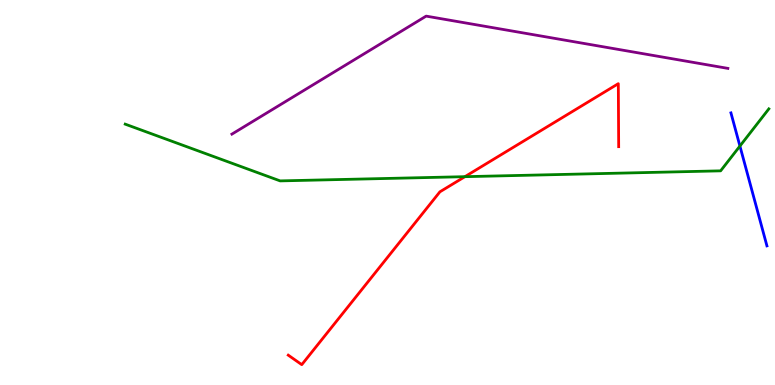[{'lines': ['blue', 'red'], 'intersections': []}, {'lines': ['green', 'red'], 'intersections': [{'x': 6.0, 'y': 5.41}]}, {'lines': ['purple', 'red'], 'intersections': []}, {'lines': ['blue', 'green'], 'intersections': [{'x': 9.55, 'y': 6.21}]}, {'lines': ['blue', 'purple'], 'intersections': []}, {'lines': ['green', 'purple'], 'intersections': []}]